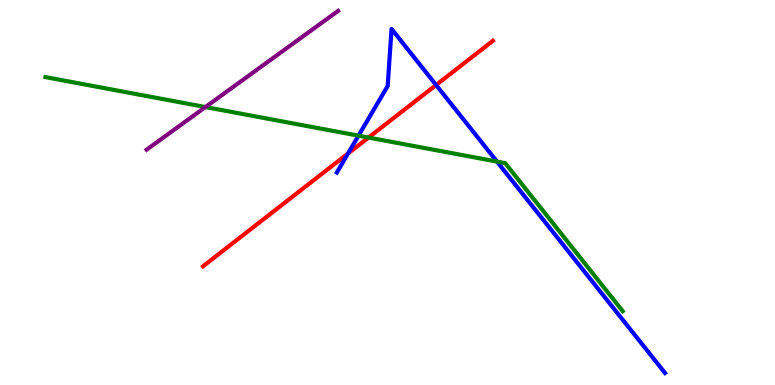[{'lines': ['blue', 'red'], 'intersections': [{'x': 4.49, 'y': 6.01}, {'x': 5.63, 'y': 7.79}]}, {'lines': ['green', 'red'], 'intersections': [{'x': 4.76, 'y': 6.43}]}, {'lines': ['purple', 'red'], 'intersections': []}, {'lines': ['blue', 'green'], 'intersections': [{'x': 4.63, 'y': 6.48}, {'x': 6.41, 'y': 5.8}]}, {'lines': ['blue', 'purple'], 'intersections': []}, {'lines': ['green', 'purple'], 'intersections': [{'x': 2.65, 'y': 7.22}]}]